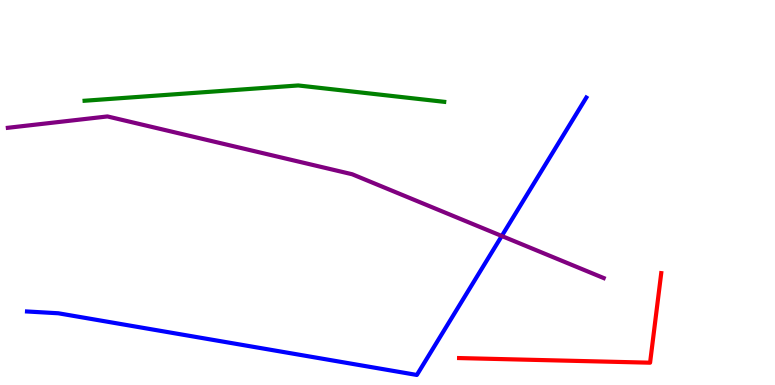[{'lines': ['blue', 'red'], 'intersections': []}, {'lines': ['green', 'red'], 'intersections': []}, {'lines': ['purple', 'red'], 'intersections': []}, {'lines': ['blue', 'green'], 'intersections': []}, {'lines': ['blue', 'purple'], 'intersections': [{'x': 6.47, 'y': 3.87}]}, {'lines': ['green', 'purple'], 'intersections': []}]